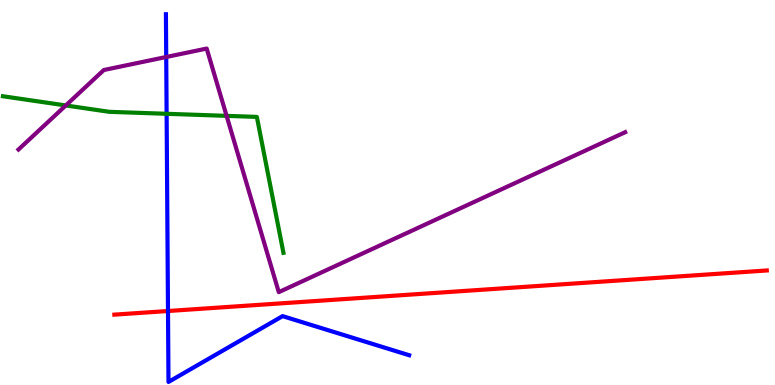[{'lines': ['blue', 'red'], 'intersections': [{'x': 2.17, 'y': 1.92}]}, {'lines': ['green', 'red'], 'intersections': []}, {'lines': ['purple', 'red'], 'intersections': []}, {'lines': ['blue', 'green'], 'intersections': [{'x': 2.15, 'y': 7.04}]}, {'lines': ['blue', 'purple'], 'intersections': [{'x': 2.14, 'y': 8.52}]}, {'lines': ['green', 'purple'], 'intersections': [{'x': 0.849, 'y': 7.26}, {'x': 2.92, 'y': 6.99}]}]